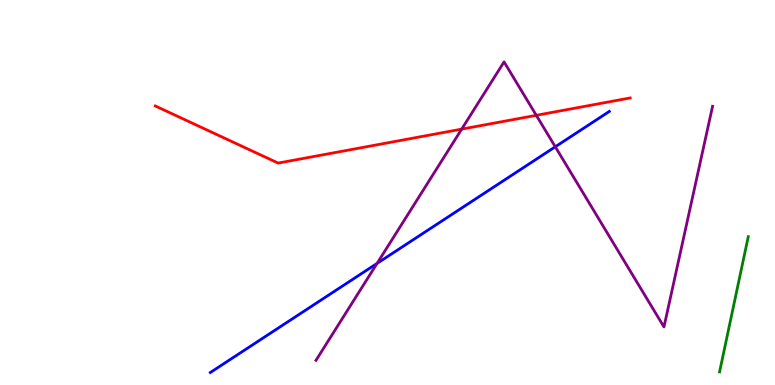[{'lines': ['blue', 'red'], 'intersections': []}, {'lines': ['green', 'red'], 'intersections': []}, {'lines': ['purple', 'red'], 'intersections': [{'x': 5.96, 'y': 6.65}, {'x': 6.92, 'y': 7.0}]}, {'lines': ['blue', 'green'], 'intersections': []}, {'lines': ['blue', 'purple'], 'intersections': [{'x': 4.87, 'y': 3.16}, {'x': 7.16, 'y': 6.19}]}, {'lines': ['green', 'purple'], 'intersections': []}]